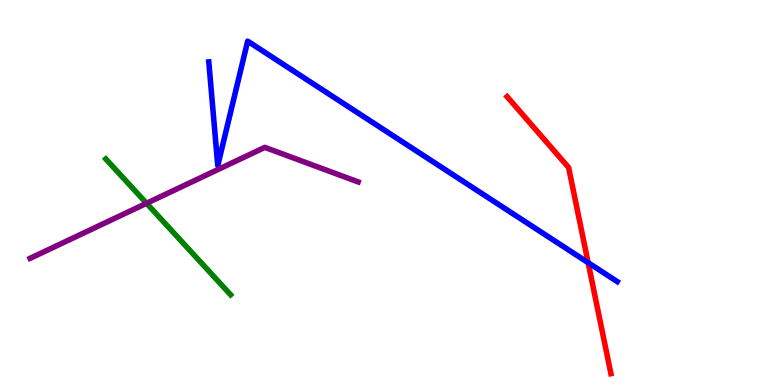[{'lines': ['blue', 'red'], 'intersections': [{'x': 7.59, 'y': 3.18}]}, {'lines': ['green', 'red'], 'intersections': []}, {'lines': ['purple', 'red'], 'intersections': []}, {'lines': ['blue', 'green'], 'intersections': []}, {'lines': ['blue', 'purple'], 'intersections': []}, {'lines': ['green', 'purple'], 'intersections': [{'x': 1.89, 'y': 4.72}]}]